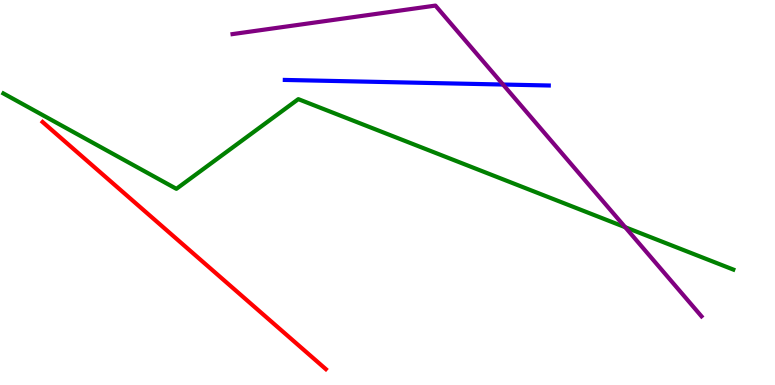[{'lines': ['blue', 'red'], 'intersections': []}, {'lines': ['green', 'red'], 'intersections': []}, {'lines': ['purple', 'red'], 'intersections': []}, {'lines': ['blue', 'green'], 'intersections': []}, {'lines': ['blue', 'purple'], 'intersections': [{'x': 6.49, 'y': 7.8}]}, {'lines': ['green', 'purple'], 'intersections': [{'x': 8.07, 'y': 4.1}]}]